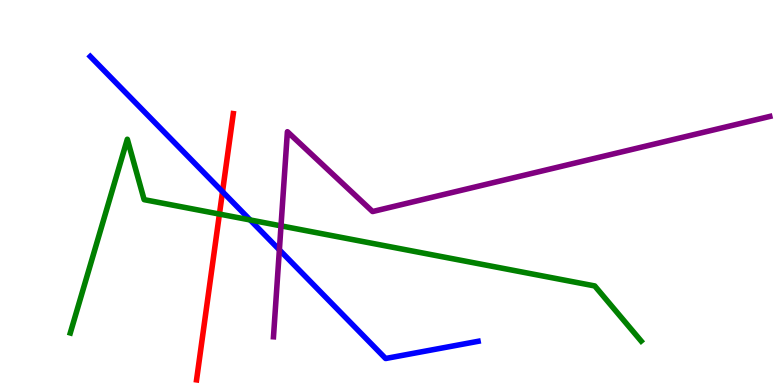[{'lines': ['blue', 'red'], 'intersections': [{'x': 2.87, 'y': 5.02}]}, {'lines': ['green', 'red'], 'intersections': [{'x': 2.83, 'y': 4.44}]}, {'lines': ['purple', 'red'], 'intersections': []}, {'lines': ['blue', 'green'], 'intersections': [{'x': 3.23, 'y': 4.29}]}, {'lines': ['blue', 'purple'], 'intersections': [{'x': 3.6, 'y': 3.51}]}, {'lines': ['green', 'purple'], 'intersections': [{'x': 3.63, 'y': 4.13}]}]